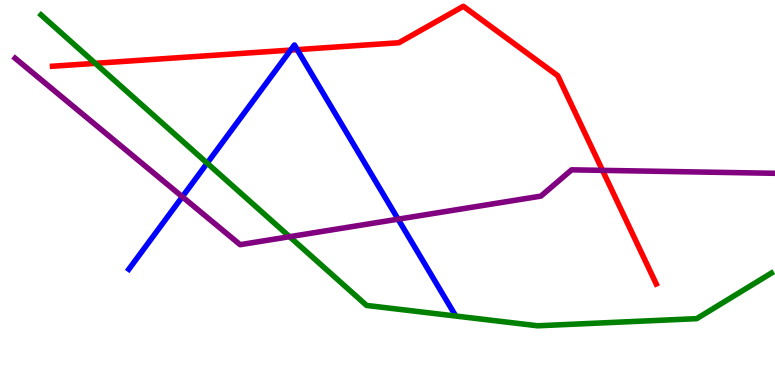[{'lines': ['blue', 'red'], 'intersections': [{'x': 3.75, 'y': 8.7}, {'x': 3.83, 'y': 8.71}]}, {'lines': ['green', 'red'], 'intersections': [{'x': 1.23, 'y': 8.35}]}, {'lines': ['purple', 'red'], 'intersections': [{'x': 7.77, 'y': 5.57}]}, {'lines': ['blue', 'green'], 'intersections': [{'x': 2.67, 'y': 5.76}]}, {'lines': ['blue', 'purple'], 'intersections': [{'x': 2.35, 'y': 4.89}, {'x': 5.14, 'y': 4.31}]}, {'lines': ['green', 'purple'], 'intersections': [{'x': 3.74, 'y': 3.85}]}]